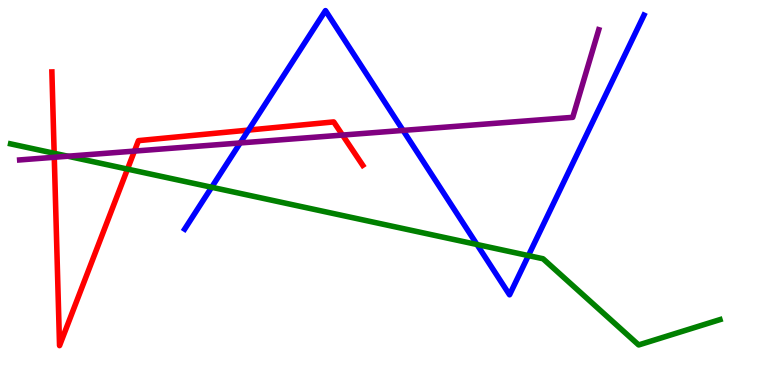[{'lines': ['blue', 'red'], 'intersections': [{'x': 3.21, 'y': 6.62}]}, {'lines': ['green', 'red'], 'intersections': [{'x': 0.699, 'y': 6.02}, {'x': 1.65, 'y': 5.61}]}, {'lines': ['purple', 'red'], 'intersections': [{'x': 0.7, 'y': 5.92}, {'x': 1.73, 'y': 6.08}, {'x': 4.42, 'y': 6.49}]}, {'lines': ['blue', 'green'], 'intersections': [{'x': 2.73, 'y': 5.14}, {'x': 6.15, 'y': 3.65}, {'x': 6.82, 'y': 3.36}]}, {'lines': ['blue', 'purple'], 'intersections': [{'x': 3.1, 'y': 6.29}, {'x': 5.2, 'y': 6.61}]}, {'lines': ['green', 'purple'], 'intersections': [{'x': 0.876, 'y': 5.94}]}]